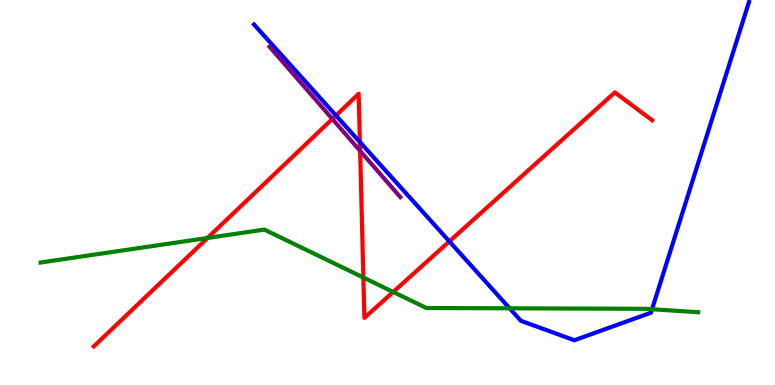[{'lines': ['blue', 'red'], 'intersections': [{'x': 4.34, 'y': 7.0}, {'x': 4.64, 'y': 6.31}, {'x': 5.8, 'y': 3.73}]}, {'lines': ['green', 'red'], 'intersections': [{'x': 2.68, 'y': 3.82}, {'x': 4.69, 'y': 2.79}, {'x': 5.07, 'y': 2.42}]}, {'lines': ['purple', 'red'], 'intersections': [{'x': 4.29, 'y': 6.91}, {'x': 4.65, 'y': 6.08}]}, {'lines': ['blue', 'green'], 'intersections': [{'x': 6.58, 'y': 1.99}, {'x': 8.41, 'y': 1.97}]}, {'lines': ['blue', 'purple'], 'intersections': []}, {'lines': ['green', 'purple'], 'intersections': []}]